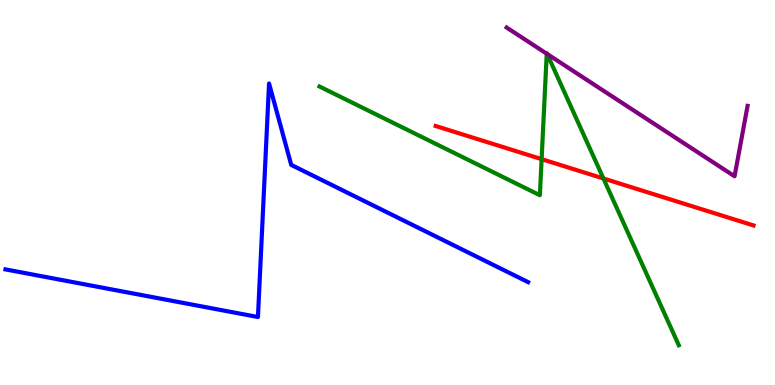[{'lines': ['blue', 'red'], 'intersections': []}, {'lines': ['green', 'red'], 'intersections': [{'x': 6.99, 'y': 5.87}, {'x': 7.79, 'y': 5.36}]}, {'lines': ['purple', 'red'], 'intersections': []}, {'lines': ['blue', 'green'], 'intersections': []}, {'lines': ['blue', 'purple'], 'intersections': []}, {'lines': ['green', 'purple'], 'intersections': [{'x': 7.05, 'y': 8.61}, {'x': 7.06, 'y': 8.6}]}]